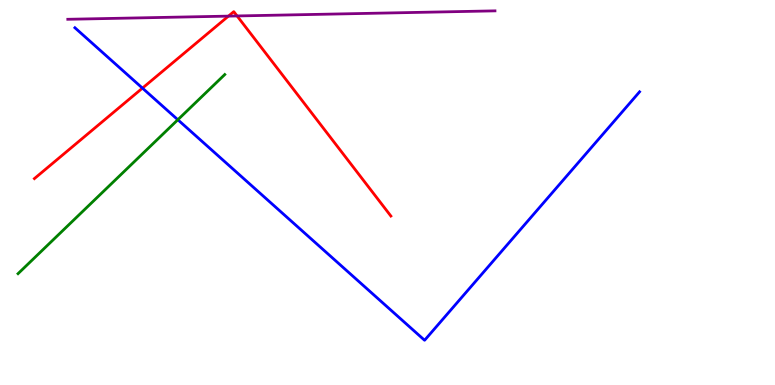[{'lines': ['blue', 'red'], 'intersections': [{'x': 1.84, 'y': 7.71}]}, {'lines': ['green', 'red'], 'intersections': []}, {'lines': ['purple', 'red'], 'intersections': [{'x': 2.95, 'y': 9.58}, {'x': 3.06, 'y': 9.59}]}, {'lines': ['blue', 'green'], 'intersections': [{'x': 2.29, 'y': 6.89}]}, {'lines': ['blue', 'purple'], 'intersections': []}, {'lines': ['green', 'purple'], 'intersections': []}]